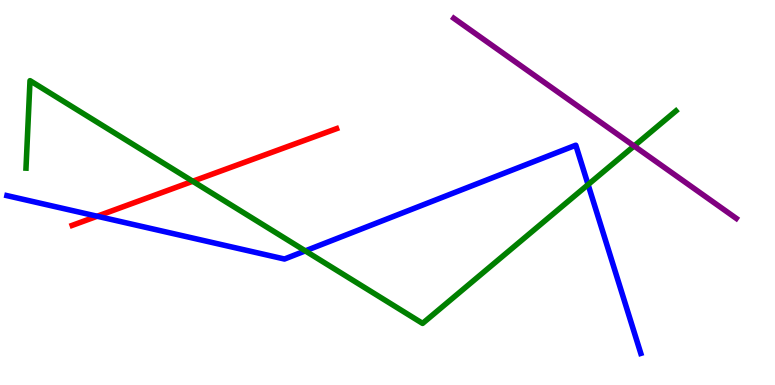[{'lines': ['blue', 'red'], 'intersections': [{'x': 1.25, 'y': 4.38}]}, {'lines': ['green', 'red'], 'intersections': [{'x': 2.49, 'y': 5.29}]}, {'lines': ['purple', 'red'], 'intersections': []}, {'lines': ['blue', 'green'], 'intersections': [{'x': 3.94, 'y': 3.48}, {'x': 7.59, 'y': 5.21}]}, {'lines': ['blue', 'purple'], 'intersections': []}, {'lines': ['green', 'purple'], 'intersections': [{'x': 8.18, 'y': 6.21}]}]